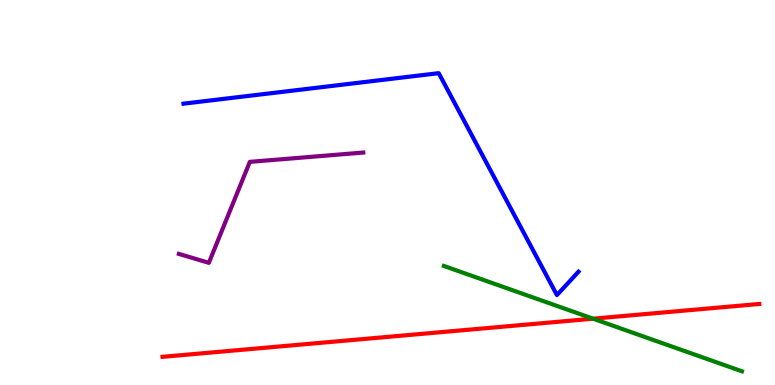[{'lines': ['blue', 'red'], 'intersections': []}, {'lines': ['green', 'red'], 'intersections': [{'x': 7.65, 'y': 1.72}]}, {'lines': ['purple', 'red'], 'intersections': []}, {'lines': ['blue', 'green'], 'intersections': []}, {'lines': ['blue', 'purple'], 'intersections': []}, {'lines': ['green', 'purple'], 'intersections': []}]